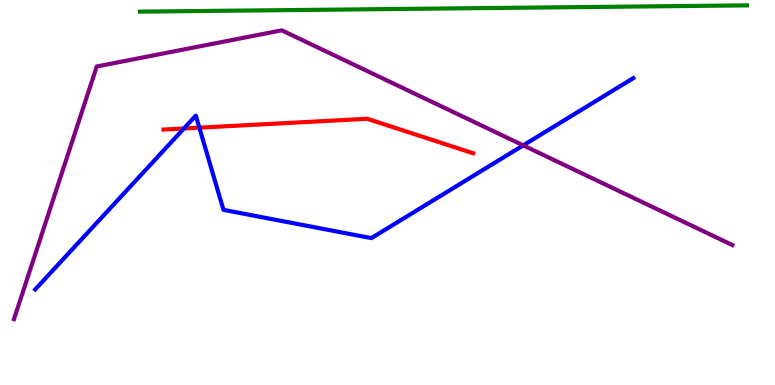[{'lines': ['blue', 'red'], 'intersections': [{'x': 2.37, 'y': 6.66}, {'x': 2.57, 'y': 6.68}]}, {'lines': ['green', 'red'], 'intersections': []}, {'lines': ['purple', 'red'], 'intersections': []}, {'lines': ['blue', 'green'], 'intersections': []}, {'lines': ['blue', 'purple'], 'intersections': [{'x': 6.75, 'y': 6.22}]}, {'lines': ['green', 'purple'], 'intersections': []}]